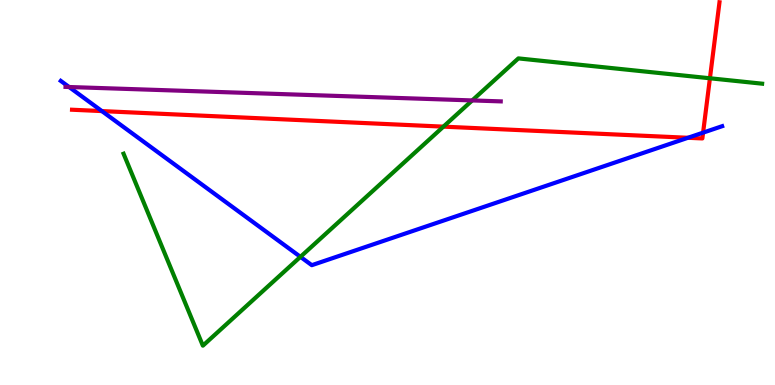[{'lines': ['blue', 'red'], 'intersections': [{'x': 1.31, 'y': 7.11}, {'x': 8.88, 'y': 6.42}, {'x': 9.07, 'y': 6.55}]}, {'lines': ['green', 'red'], 'intersections': [{'x': 5.72, 'y': 6.71}, {'x': 9.16, 'y': 7.97}]}, {'lines': ['purple', 'red'], 'intersections': []}, {'lines': ['blue', 'green'], 'intersections': [{'x': 3.88, 'y': 3.33}]}, {'lines': ['blue', 'purple'], 'intersections': [{'x': 0.891, 'y': 7.74}]}, {'lines': ['green', 'purple'], 'intersections': [{'x': 6.09, 'y': 7.39}]}]